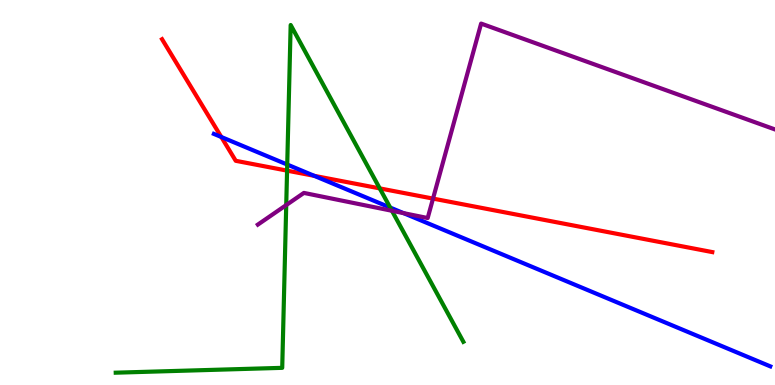[{'lines': ['blue', 'red'], 'intersections': [{'x': 2.86, 'y': 6.44}, {'x': 4.06, 'y': 5.43}]}, {'lines': ['green', 'red'], 'intersections': [{'x': 3.7, 'y': 5.57}, {'x': 4.9, 'y': 5.11}]}, {'lines': ['purple', 'red'], 'intersections': [{'x': 5.59, 'y': 4.84}]}, {'lines': ['blue', 'green'], 'intersections': [{'x': 3.71, 'y': 5.73}, {'x': 5.03, 'y': 4.61}]}, {'lines': ['blue', 'purple'], 'intersections': [{'x': 5.21, 'y': 4.46}]}, {'lines': ['green', 'purple'], 'intersections': [{'x': 3.69, 'y': 4.67}, {'x': 5.06, 'y': 4.53}]}]